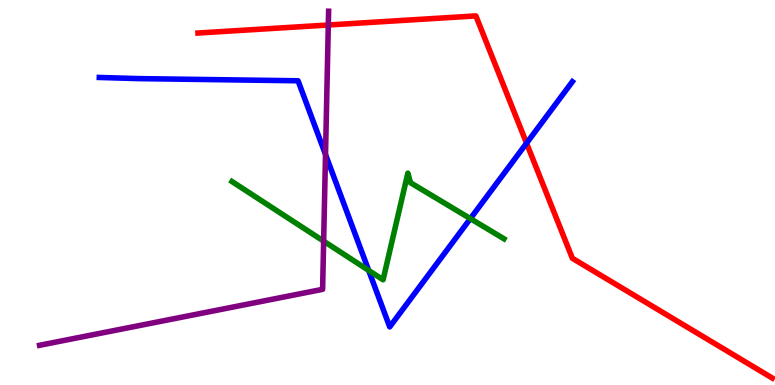[{'lines': ['blue', 'red'], 'intersections': [{'x': 6.79, 'y': 6.28}]}, {'lines': ['green', 'red'], 'intersections': []}, {'lines': ['purple', 'red'], 'intersections': [{'x': 4.24, 'y': 9.35}]}, {'lines': ['blue', 'green'], 'intersections': [{'x': 4.76, 'y': 2.98}, {'x': 6.07, 'y': 4.32}]}, {'lines': ['blue', 'purple'], 'intersections': [{'x': 4.2, 'y': 5.99}]}, {'lines': ['green', 'purple'], 'intersections': [{'x': 4.18, 'y': 3.74}]}]